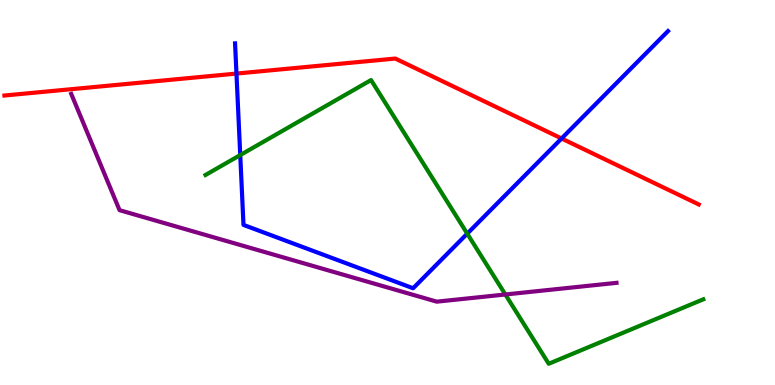[{'lines': ['blue', 'red'], 'intersections': [{'x': 3.05, 'y': 8.09}, {'x': 7.25, 'y': 6.4}]}, {'lines': ['green', 'red'], 'intersections': []}, {'lines': ['purple', 'red'], 'intersections': []}, {'lines': ['blue', 'green'], 'intersections': [{'x': 3.1, 'y': 5.97}, {'x': 6.03, 'y': 3.93}]}, {'lines': ['blue', 'purple'], 'intersections': []}, {'lines': ['green', 'purple'], 'intersections': [{'x': 6.52, 'y': 2.35}]}]